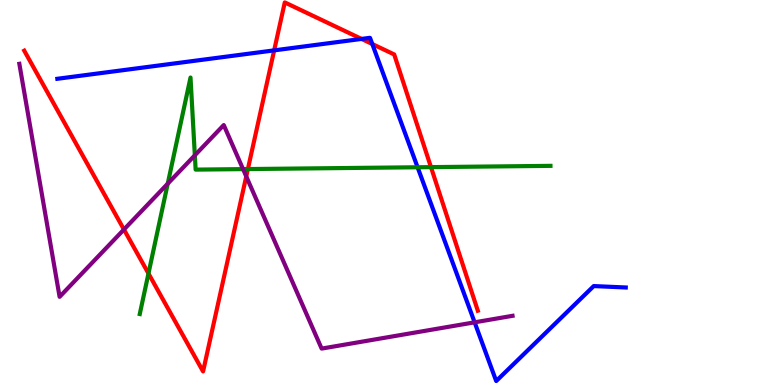[{'lines': ['blue', 'red'], 'intersections': [{'x': 3.54, 'y': 8.69}, {'x': 4.67, 'y': 8.99}, {'x': 4.8, 'y': 8.86}]}, {'lines': ['green', 'red'], 'intersections': [{'x': 1.92, 'y': 2.9}, {'x': 3.2, 'y': 5.61}, {'x': 5.56, 'y': 5.66}]}, {'lines': ['purple', 'red'], 'intersections': [{'x': 1.6, 'y': 4.04}, {'x': 3.18, 'y': 5.42}]}, {'lines': ['blue', 'green'], 'intersections': [{'x': 5.39, 'y': 5.66}]}, {'lines': ['blue', 'purple'], 'intersections': [{'x': 6.12, 'y': 1.63}]}, {'lines': ['green', 'purple'], 'intersections': [{'x': 2.16, 'y': 5.23}, {'x': 2.51, 'y': 5.97}, {'x': 3.14, 'y': 5.61}]}]